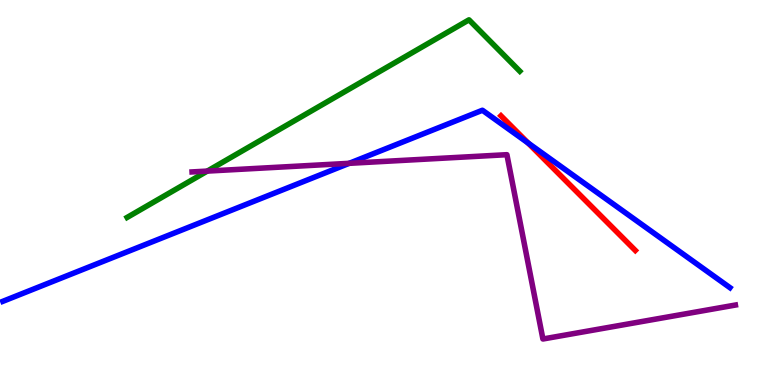[{'lines': ['blue', 'red'], 'intersections': [{'x': 6.81, 'y': 6.29}]}, {'lines': ['green', 'red'], 'intersections': []}, {'lines': ['purple', 'red'], 'intersections': []}, {'lines': ['blue', 'green'], 'intersections': []}, {'lines': ['blue', 'purple'], 'intersections': [{'x': 4.51, 'y': 5.76}]}, {'lines': ['green', 'purple'], 'intersections': [{'x': 2.67, 'y': 5.56}]}]